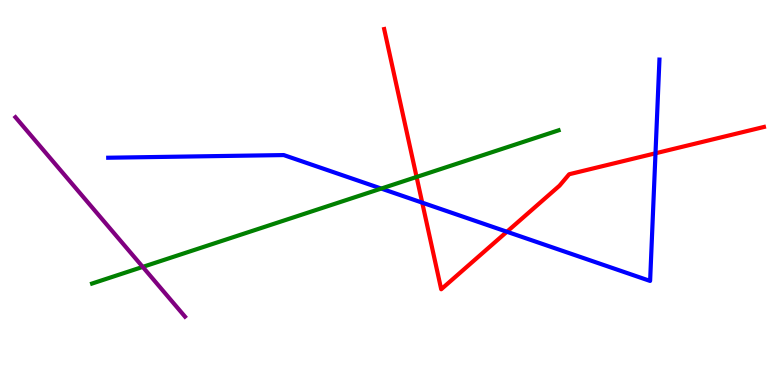[{'lines': ['blue', 'red'], 'intersections': [{'x': 5.45, 'y': 4.74}, {'x': 6.54, 'y': 3.98}, {'x': 8.46, 'y': 6.02}]}, {'lines': ['green', 'red'], 'intersections': [{'x': 5.38, 'y': 5.4}]}, {'lines': ['purple', 'red'], 'intersections': []}, {'lines': ['blue', 'green'], 'intersections': [{'x': 4.92, 'y': 5.1}]}, {'lines': ['blue', 'purple'], 'intersections': []}, {'lines': ['green', 'purple'], 'intersections': [{'x': 1.84, 'y': 3.07}]}]